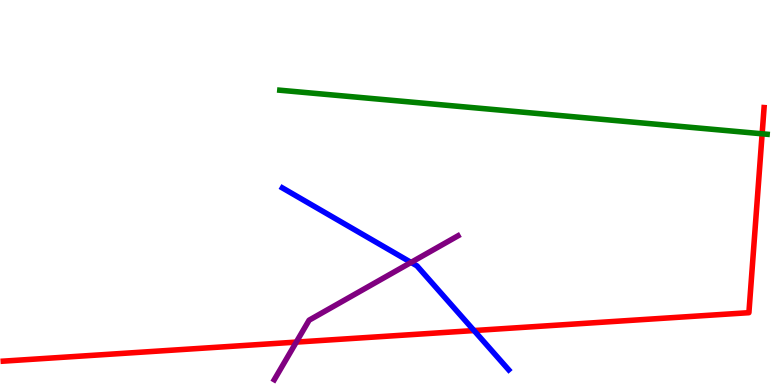[{'lines': ['blue', 'red'], 'intersections': [{'x': 6.12, 'y': 1.41}]}, {'lines': ['green', 'red'], 'intersections': [{'x': 9.83, 'y': 6.52}]}, {'lines': ['purple', 'red'], 'intersections': [{'x': 3.82, 'y': 1.11}]}, {'lines': ['blue', 'green'], 'intersections': []}, {'lines': ['blue', 'purple'], 'intersections': [{'x': 5.3, 'y': 3.18}]}, {'lines': ['green', 'purple'], 'intersections': []}]